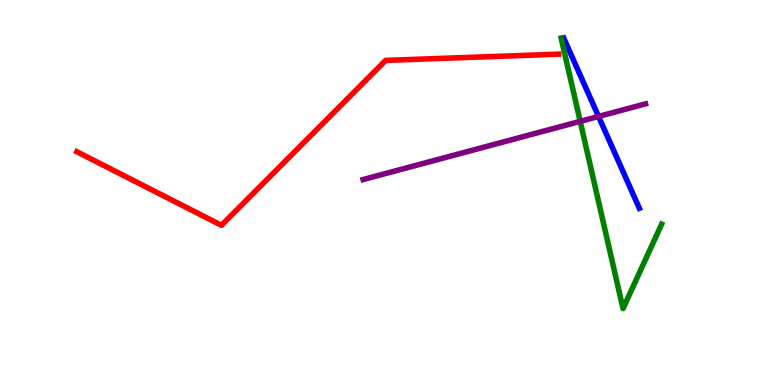[{'lines': ['blue', 'red'], 'intersections': []}, {'lines': ['green', 'red'], 'intersections': []}, {'lines': ['purple', 'red'], 'intersections': []}, {'lines': ['blue', 'green'], 'intersections': []}, {'lines': ['blue', 'purple'], 'intersections': [{'x': 7.72, 'y': 6.98}]}, {'lines': ['green', 'purple'], 'intersections': [{'x': 7.49, 'y': 6.85}]}]